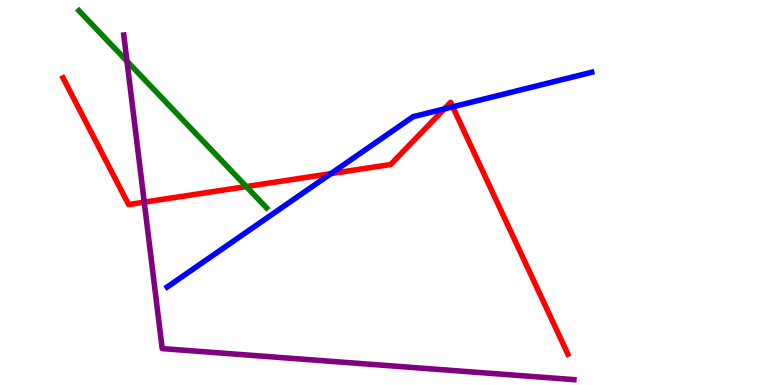[{'lines': ['blue', 'red'], 'intersections': [{'x': 4.27, 'y': 5.49}, {'x': 5.73, 'y': 7.17}, {'x': 5.84, 'y': 7.23}]}, {'lines': ['green', 'red'], 'intersections': [{'x': 3.18, 'y': 5.15}]}, {'lines': ['purple', 'red'], 'intersections': [{'x': 1.86, 'y': 4.75}]}, {'lines': ['blue', 'green'], 'intersections': []}, {'lines': ['blue', 'purple'], 'intersections': []}, {'lines': ['green', 'purple'], 'intersections': [{'x': 1.64, 'y': 8.41}]}]